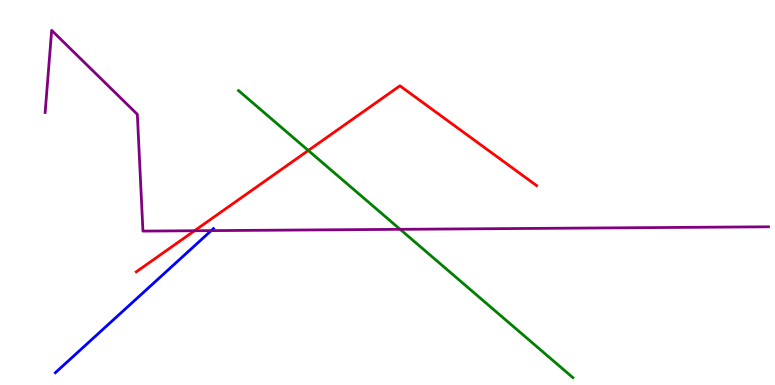[{'lines': ['blue', 'red'], 'intersections': []}, {'lines': ['green', 'red'], 'intersections': [{'x': 3.98, 'y': 6.09}]}, {'lines': ['purple', 'red'], 'intersections': [{'x': 2.51, 'y': 4.01}]}, {'lines': ['blue', 'green'], 'intersections': []}, {'lines': ['blue', 'purple'], 'intersections': [{'x': 2.73, 'y': 4.01}]}, {'lines': ['green', 'purple'], 'intersections': [{'x': 5.16, 'y': 4.04}]}]